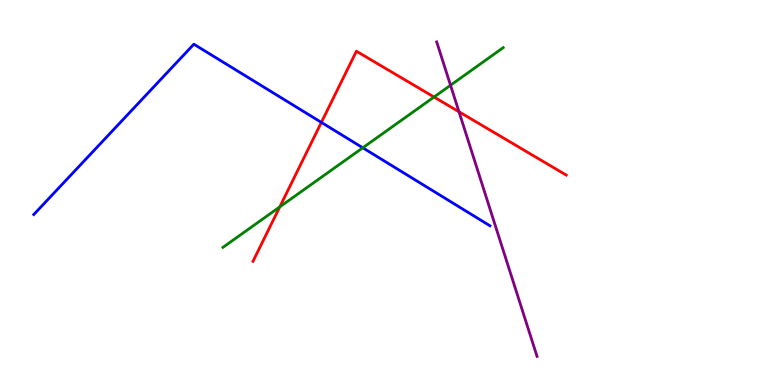[{'lines': ['blue', 'red'], 'intersections': [{'x': 4.15, 'y': 6.82}]}, {'lines': ['green', 'red'], 'intersections': [{'x': 3.61, 'y': 4.63}, {'x': 5.6, 'y': 7.48}]}, {'lines': ['purple', 'red'], 'intersections': [{'x': 5.92, 'y': 7.1}]}, {'lines': ['blue', 'green'], 'intersections': [{'x': 4.68, 'y': 6.16}]}, {'lines': ['blue', 'purple'], 'intersections': []}, {'lines': ['green', 'purple'], 'intersections': [{'x': 5.81, 'y': 7.79}]}]